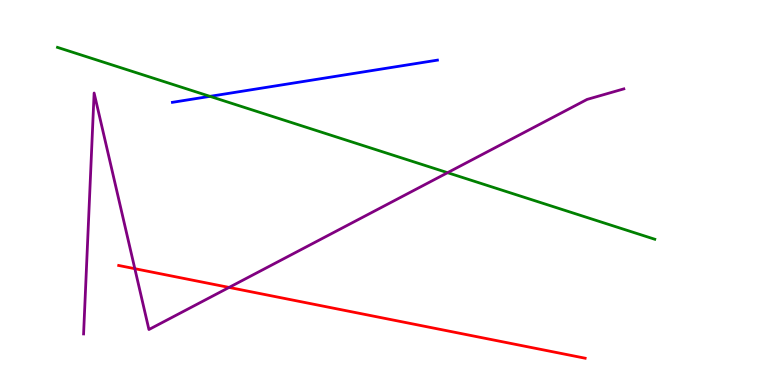[{'lines': ['blue', 'red'], 'intersections': []}, {'lines': ['green', 'red'], 'intersections': []}, {'lines': ['purple', 'red'], 'intersections': [{'x': 1.74, 'y': 3.02}, {'x': 2.96, 'y': 2.53}]}, {'lines': ['blue', 'green'], 'intersections': [{'x': 2.71, 'y': 7.5}]}, {'lines': ['blue', 'purple'], 'intersections': []}, {'lines': ['green', 'purple'], 'intersections': [{'x': 5.78, 'y': 5.51}]}]